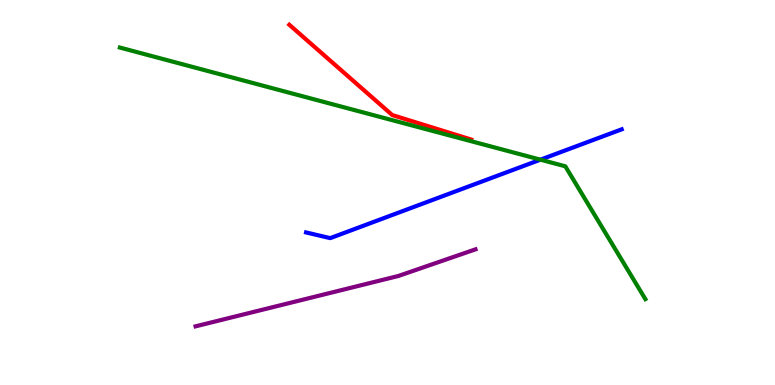[{'lines': ['blue', 'red'], 'intersections': []}, {'lines': ['green', 'red'], 'intersections': []}, {'lines': ['purple', 'red'], 'intersections': []}, {'lines': ['blue', 'green'], 'intersections': [{'x': 6.97, 'y': 5.85}]}, {'lines': ['blue', 'purple'], 'intersections': []}, {'lines': ['green', 'purple'], 'intersections': []}]